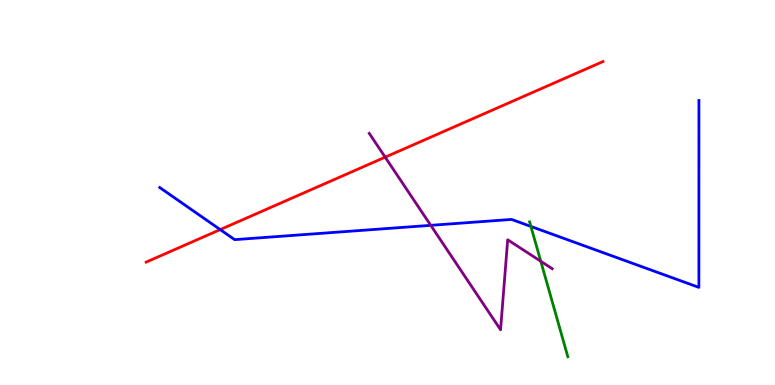[{'lines': ['blue', 'red'], 'intersections': [{'x': 2.84, 'y': 4.04}]}, {'lines': ['green', 'red'], 'intersections': []}, {'lines': ['purple', 'red'], 'intersections': [{'x': 4.97, 'y': 5.92}]}, {'lines': ['blue', 'green'], 'intersections': [{'x': 6.85, 'y': 4.12}]}, {'lines': ['blue', 'purple'], 'intersections': [{'x': 5.56, 'y': 4.15}]}, {'lines': ['green', 'purple'], 'intersections': [{'x': 6.98, 'y': 3.21}]}]